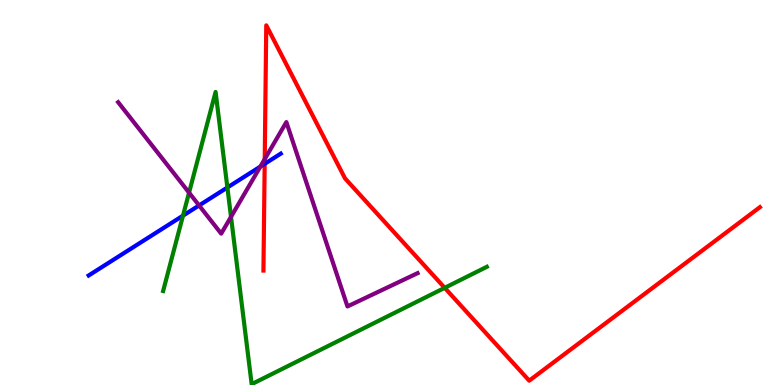[{'lines': ['blue', 'red'], 'intersections': [{'x': 3.42, 'y': 5.74}]}, {'lines': ['green', 'red'], 'intersections': [{'x': 5.74, 'y': 2.52}]}, {'lines': ['purple', 'red'], 'intersections': [{'x': 3.42, 'y': 5.87}]}, {'lines': ['blue', 'green'], 'intersections': [{'x': 2.36, 'y': 4.4}, {'x': 2.93, 'y': 5.13}]}, {'lines': ['blue', 'purple'], 'intersections': [{'x': 2.57, 'y': 4.66}, {'x': 3.36, 'y': 5.67}]}, {'lines': ['green', 'purple'], 'intersections': [{'x': 2.44, 'y': 5.0}, {'x': 2.98, 'y': 4.37}]}]